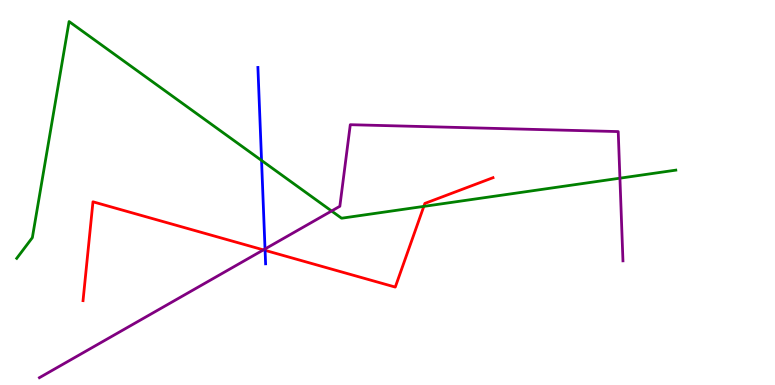[{'lines': ['blue', 'red'], 'intersections': [{'x': 3.42, 'y': 3.5}]}, {'lines': ['green', 'red'], 'intersections': [{'x': 5.47, 'y': 4.64}]}, {'lines': ['purple', 'red'], 'intersections': [{'x': 3.4, 'y': 3.51}]}, {'lines': ['blue', 'green'], 'intersections': [{'x': 3.37, 'y': 5.83}]}, {'lines': ['blue', 'purple'], 'intersections': [{'x': 3.42, 'y': 3.53}]}, {'lines': ['green', 'purple'], 'intersections': [{'x': 4.28, 'y': 4.52}, {'x': 8.0, 'y': 5.37}]}]